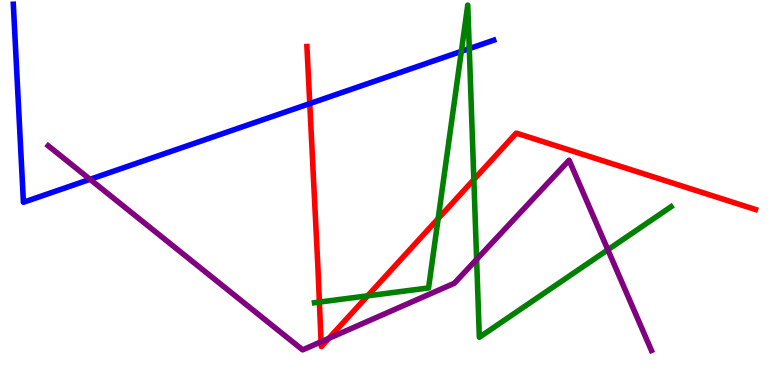[{'lines': ['blue', 'red'], 'intersections': [{'x': 4.0, 'y': 7.31}]}, {'lines': ['green', 'red'], 'intersections': [{'x': 4.12, 'y': 2.15}, {'x': 4.74, 'y': 2.32}, {'x': 5.65, 'y': 4.32}, {'x': 6.11, 'y': 5.34}]}, {'lines': ['purple', 'red'], 'intersections': [{'x': 4.14, 'y': 1.12}, {'x': 4.24, 'y': 1.21}]}, {'lines': ['blue', 'green'], 'intersections': [{'x': 5.95, 'y': 8.67}, {'x': 6.06, 'y': 8.74}]}, {'lines': ['blue', 'purple'], 'intersections': [{'x': 1.16, 'y': 5.34}]}, {'lines': ['green', 'purple'], 'intersections': [{'x': 6.15, 'y': 3.26}, {'x': 7.84, 'y': 3.51}]}]